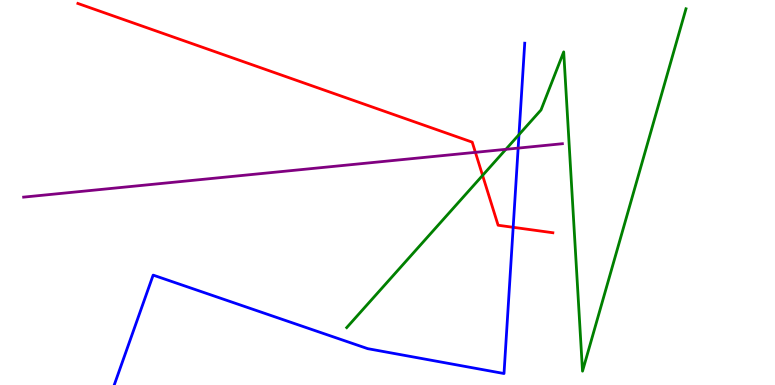[{'lines': ['blue', 'red'], 'intersections': [{'x': 6.62, 'y': 4.1}]}, {'lines': ['green', 'red'], 'intersections': [{'x': 6.23, 'y': 5.44}]}, {'lines': ['purple', 'red'], 'intersections': [{'x': 6.13, 'y': 6.04}]}, {'lines': ['blue', 'green'], 'intersections': [{'x': 6.7, 'y': 6.5}]}, {'lines': ['blue', 'purple'], 'intersections': [{'x': 6.69, 'y': 6.15}]}, {'lines': ['green', 'purple'], 'intersections': [{'x': 6.53, 'y': 6.12}]}]